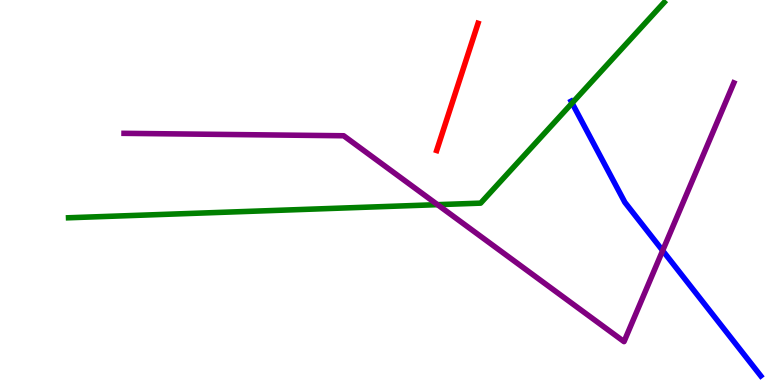[{'lines': ['blue', 'red'], 'intersections': []}, {'lines': ['green', 'red'], 'intersections': []}, {'lines': ['purple', 'red'], 'intersections': []}, {'lines': ['blue', 'green'], 'intersections': [{'x': 7.38, 'y': 7.32}]}, {'lines': ['blue', 'purple'], 'intersections': [{'x': 8.55, 'y': 3.49}]}, {'lines': ['green', 'purple'], 'intersections': [{'x': 5.65, 'y': 4.68}]}]